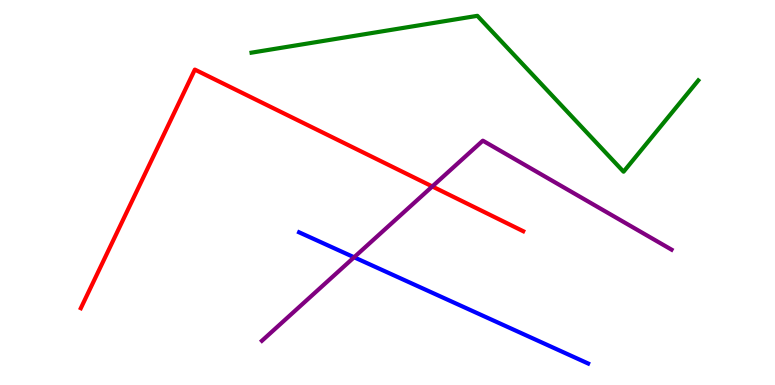[{'lines': ['blue', 'red'], 'intersections': []}, {'lines': ['green', 'red'], 'intersections': []}, {'lines': ['purple', 'red'], 'intersections': [{'x': 5.58, 'y': 5.16}]}, {'lines': ['blue', 'green'], 'intersections': []}, {'lines': ['blue', 'purple'], 'intersections': [{'x': 4.57, 'y': 3.32}]}, {'lines': ['green', 'purple'], 'intersections': []}]